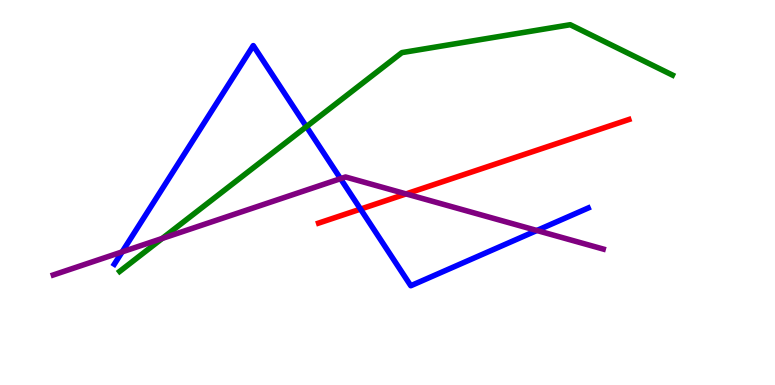[{'lines': ['blue', 'red'], 'intersections': [{'x': 4.65, 'y': 4.57}]}, {'lines': ['green', 'red'], 'intersections': []}, {'lines': ['purple', 'red'], 'intersections': [{'x': 5.24, 'y': 4.96}]}, {'lines': ['blue', 'green'], 'intersections': [{'x': 3.95, 'y': 6.71}]}, {'lines': ['blue', 'purple'], 'intersections': [{'x': 1.58, 'y': 3.46}, {'x': 4.39, 'y': 5.36}, {'x': 6.93, 'y': 4.01}]}, {'lines': ['green', 'purple'], 'intersections': [{'x': 2.09, 'y': 3.81}]}]